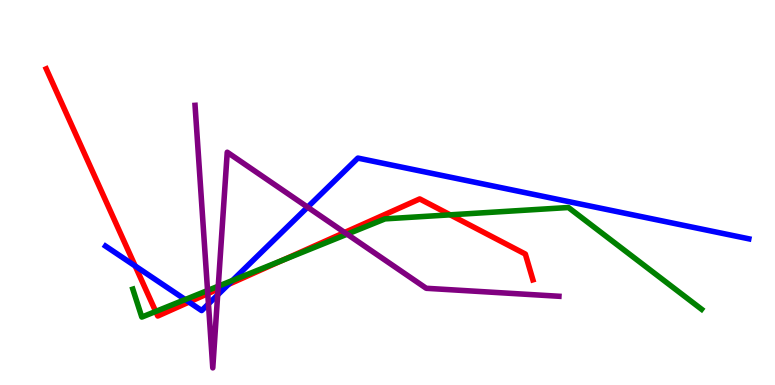[{'lines': ['blue', 'red'], 'intersections': [{'x': 1.74, 'y': 3.09}, {'x': 2.44, 'y': 2.15}, {'x': 2.95, 'y': 2.61}]}, {'lines': ['green', 'red'], 'intersections': [{'x': 2.01, 'y': 1.91}, {'x': 3.64, 'y': 3.24}, {'x': 5.81, 'y': 4.42}]}, {'lines': ['purple', 'red'], 'intersections': [{'x': 2.68, 'y': 2.37}, {'x': 2.81, 'y': 2.49}, {'x': 4.45, 'y': 3.96}]}, {'lines': ['blue', 'green'], 'intersections': [{'x': 2.39, 'y': 2.22}, {'x': 3.0, 'y': 2.72}]}, {'lines': ['blue', 'purple'], 'intersections': [{'x': 2.69, 'y': 2.11}, {'x': 2.81, 'y': 2.34}, {'x': 3.97, 'y': 4.62}]}, {'lines': ['green', 'purple'], 'intersections': [{'x': 2.68, 'y': 2.45}, {'x': 2.82, 'y': 2.57}, {'x': 4.48, 'y': 3.92}]}]